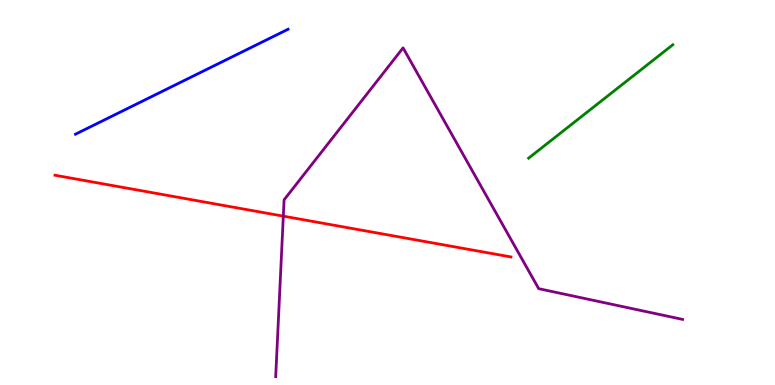[{'lines': ['blue', 'red'], 'intersections': []}, {'lines': ['green', 'red'], 'intersections': []}, {'lines': ['purple', 'red'], 'intersections': [{'x': 3.66, 'y': 4.39}]}, {'lines': ['blue', 'green'], 'intersections': []}, {'lines': ['blue', 'purple'], 'intersections': []}, {'lines': ['green', 'purple'], 'intersections': []}]